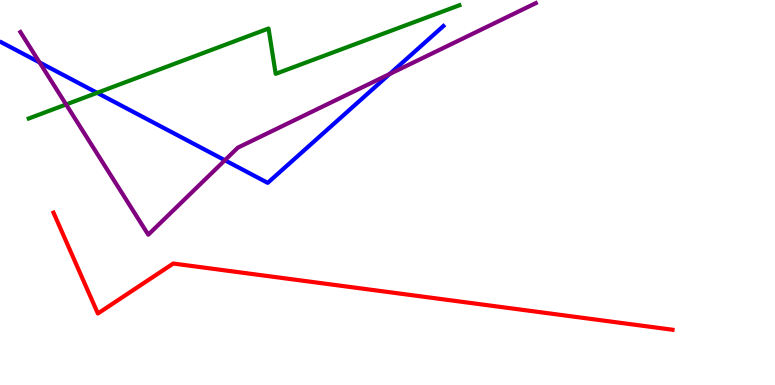[{'lines': ['blue', 'red'], 'intersections': []}, {'lines': ['green', 'red'], 'intersections': []}, {'lines': ['purple', 'red'], 'intersections': []}, {'lines': ['blue', 'green'], 'intersections': [{'x': 1.25, 'y': 7.59}]}, {'lines': ['blue', 'purple'], 'intersections': [{'x': 0.511, 'y': 8.38}, {'x': 2.9, 'y': 5.84}, {'x': 5.03, 'y': 8.08}]}, {'lines': ['green', 'purple'], 'intersections': [{'x': 0.853, 'y': 7.29}]}]